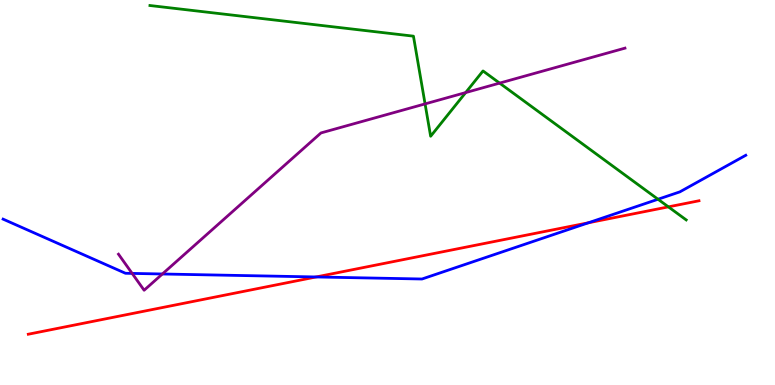[{'lines': ['blue', 'red'], 'intersections': [{'x': 4.08, 'y': 2.81}, {'x': 7.59, 'y': 4.21}]}, {'lines': ['green', 'red'], 'intersections': [{'x': 8.62, 'y': 4.63}]}, {'lines': ['purple', 'red'], 'intersections': []}, {'lines': ['blue', 'green'], 'intersections': [{'x': 8.49, 'y': 4.82}]}, {'lines': ['blue', 'purple'], 'intersections': [{'x': 1.71, 'y': 2.9}, {'x': 2.1, 'y': 2.88}]}, {'lines': ['green', 'purple'], 'intersections': [{'x': 5.48, 'y': 7.3}, {'x': 6.01, 'y': 7.6}, {'x': 6.45, 'y': 7.84}]}]